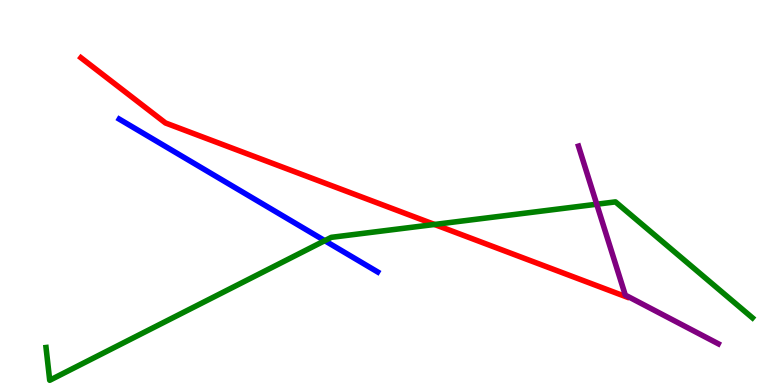[{'lines': ['blue', 'red'], 'intersections': []}, {'lines': ['green', 'red'], 'intersections': [{'x': 5.61, 'y': 4.17}]}, {'lines': ['purple', 'red'], 'intersections': []}, {'lines': ['blue', 'green'], 'intersections': [{'x': 4.19, 'y': 3.75}]}, {'lines': ['blue', 'purple'], 'intersections': []}, {'lines': ['green', 'purple'], 'intersections': [{'x': 7.7, 'y': 4.7}]}]